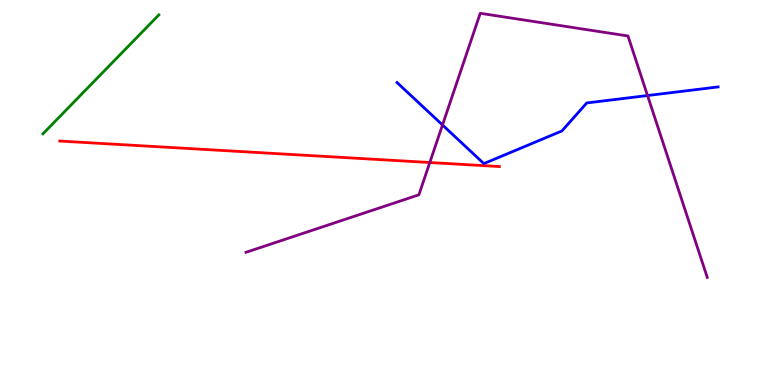[{'lines': ['blue', 'red'], 'intersections': []}, {'lines': ['green', 'red'], 'intersections': []}, {'lines': ['purple', 'red'], 'intersections': [{'x': 5.55, 'y': 5.78}]}, {'lines': ['blue', 'green'], 'intersections': []}, {'lines': ['blue', 'purple'], 'intersections': [{'x': 5.71, 'y': 6.75}, {'x': 8.36, 'y': 7.52}]}, {'lines': ['green', 'purple'], 'intersections': []}]